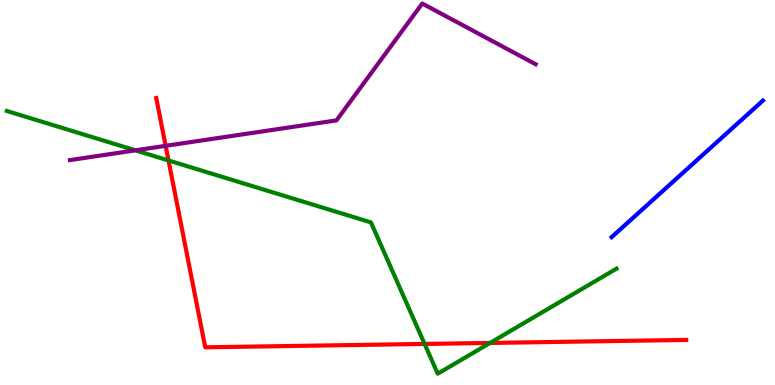[{'lines': ['blue', 'red'], 'intersections': []}, {'lines': ['green', 'red'], 'intersections': [{'x': 2.17, 'y': 5.83}, {'x': 5.48, 'y': 1.07}, {'x': 6.32, 'y': 1.09}]}, {'lines': ['purple', 'red'], 'intersections': [{'x': 2.14, 'y': 6.21}]}, {'lines': ['blue', 'green'], 'intersections': []}, {'lines': ['blue', 'purple'], 'intersections': []}, {'lines': ['green', 'purple'], 'intersections': [{'x': 1.75, 'y': 6.1}]}]